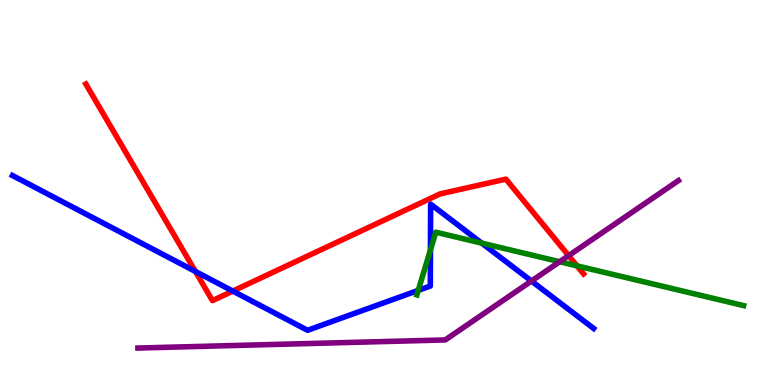[{'lines': ['blue', 'red'], 'intersections': [{'x': 2.52, 'y': 2.95}, {'x': 3.0, 'y': 2.44}]}, {'lines': ['green', 'red'], 'intersections': [{'x': 7.45, 'y': 3.09}]}, {'lines': ['purple', 'red'], 'intersections': [{'x': 7.34, 'y': 3.36}]}, {'lines': ['blue', 'green'], 'intersections': [{'x': 5.4, 'y': 2.46}, {'x': 5.55, 'y': 3.51}, {'x': 6.22, 'y': 3.68}]}, {'lines': ['blue', 'purple'], 'intersections': [{'x': 6.86, 'y': 2.7}]}, {'lines': ['green', 'purple'], 'intersections': [{'x': 7.22, 'y': 3.2}]}]